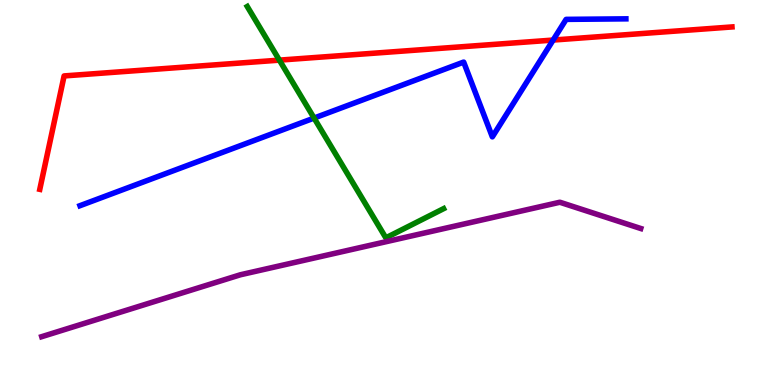[{'lines': ['blue', 'red'], 'intersections': [{'x': 7.14, 'y': 8.96}]}, {'lines': ['green', 'red'], 'intersections': [{'x': 3.61, 'y': 8.44}]}, {'lines': ['purple', 'red'], 'intersections': []}, {'lines': ['blue', 'green'], 'intersections': [{'x': 4.05, 'y': 6.93}]}, {'lines': ['blue', 'purple'], 'intersections': []}, {'lines': ['green', 'purple'], 'intersections': []}]